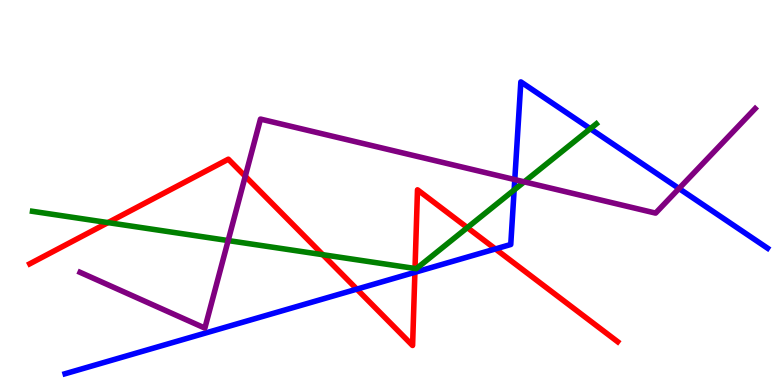[{'lines': ['blue', 'red'], 'intersections': [{'x': 4.6, 'y': 2.49}, {'x': 5.35, 'y': 2.93}, {'x': 6.39, 'y': 3.53}]}, {'lines': ['green', 'red'], 'intersections': [{'x': 1.39, 'y': 4.22}, {'x': 4.16, 'y': 3.38}, {'x': 5.36, 'y': 3.03}, {'x': 6.03, 'y': 4.09}]}, {'lines': ['purple', 'red'], 'intersections': [{'x': 3.16, 'y': 5.42}]}, {'lines': ['blue', 'green'], 'intersections': [{'x': 6.63, 'y': 5.07}, {'x': 7.62, 'y': 6.66}]}, {'lines': ['blue', 'purple'], 'intersections': [{'x': 6.64, 'y': 5.34}, {'x': 8.76, 'y': 5.1}]}, {'lines': ['green', 'purple'], 'intersections': [{'x': 2.94, 'y': 3.75}, {'x': 6.76, 'y': 5.28}]}]